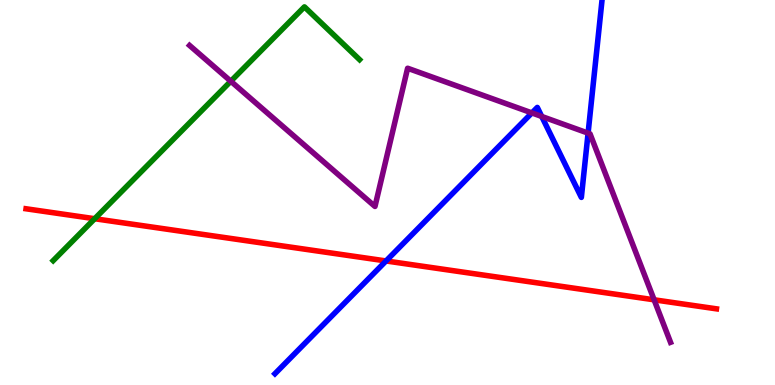[{'lines': ['blue', 'red'], 'intersections': [{'x': 4.98, 'y': 3.22}]}, {'lines': ['green', 'red'], 'intersections': [{'x': 1.22, 'y': 4.32}]}, {'lines': ['purple', 'red'], 'intersections': [{'x': 8.44, 'y': 2.21}]}, {'lines': ['blue', 'green'], 'intersections': []}, {'lines': ['blue', 'purple'], 'intersections': [{'x': 6.86, 'y': 7.07}, {'x': 6.99, 'y': 6.97}, {'x': 7.59, 'y': 6.54}]}, {'lines': ['green', 'purple'], 'intersections': [{'x': 2.98, 'y': 7.89}]}]